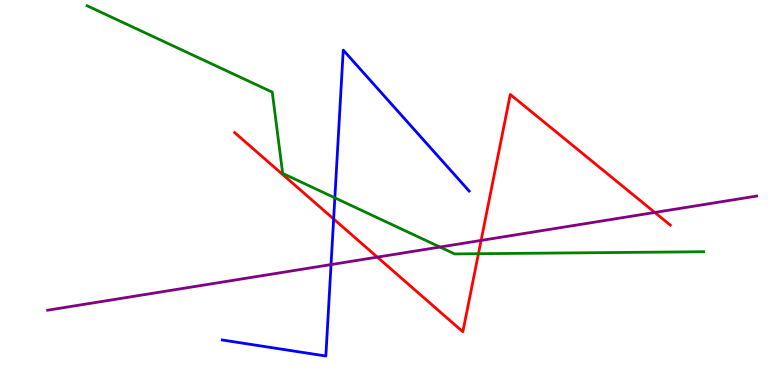[{'lines': ['blue', 'red'], 'intersections': [{'x': 4.31, 'y': 4.31}]}, {'lines': ['green', 'red'], 'intersections': [{'x': 6.17, 'y': 3.41}]}, {'lines': ['purple', 'red'], 'intersections': [{'x': 4.87, 'y': 3.32}, {'x': 6.21, 'y': 3.76}, {'x': 8.45, 'y': 4.48}]}, {'lines': ['blue', 'green'], 'intersections': [{'x': 4.32, 'y': 4.86}]}, {'lines': ['blue', 'purple'], 'intersections': [{'x': 4.27, 'y': 3.13}]}, {'lines': ['green', 'purple'], 'intersections': [{'x': 5.68, 'y': 3.58}]}]